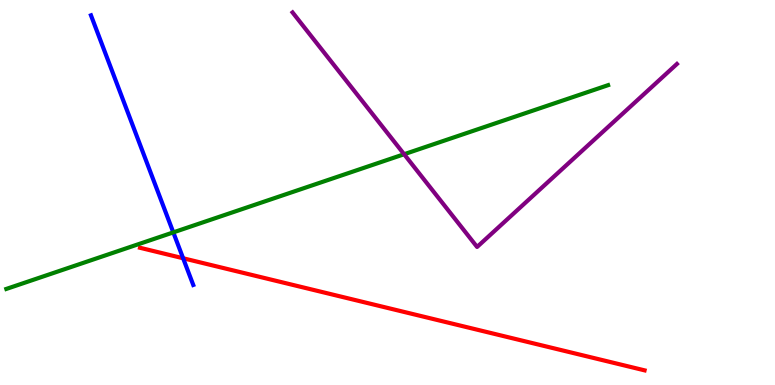[{'lines': ['blue', 'red'], 'intersections': [{'x': 2.36, 'y': 3.29}]}, {'lines': ['green', 'red'], 'intersections': []}, {'lines': ['purple', 'red'], 'intersections': []}, {'lines': ['blue', 'green'], 'intersections': [{'x': 2.24, 'y': 3.96}]}, {'lines': ['blue', 'purple'], 'intersections': []}, {'lines': ['green', 'purple'], 'intersections': [{'x': 5.21, 'y': 5.99}]}]